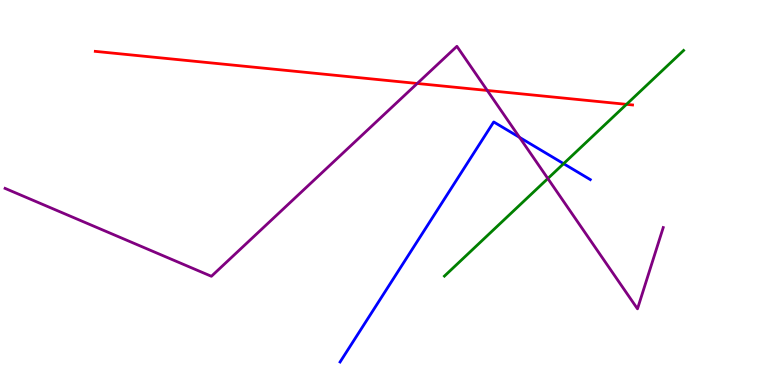[{'lines': ['blue', 'red'], 'intersections': []}, {'lines': ['green', 'red'], 'intersections': [{'x': 8.08, 'y': 7.29}]}, {'lines': ['purple', 'red'], 'intersections': [{'x': 5.38, 'y': 7.83}, {'x': 6.29, 'y': 7.65}]}, {'lines': ['blue', 'green'], 'intersections': [{'x': 7.27, 'y': 5.75}]}, {'lines': ['blue', 'purple'], 'intersections': [{'x': 6.7, 'y': 6.43}]}, {'lines': ['green', 'purple'], 'intersections': [{'x': 7.07, 'y': 5.36}]}]